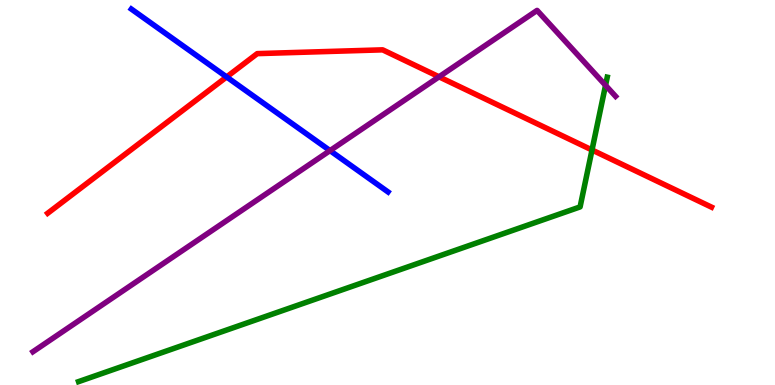[{'lines': ['blue', 'red'], 'intersections': [{'x': 2.92, 'y': 8.0}]}, {'lines': ['green', 'red'], 'intersections': [{'x': 7.64, 'y': 6.1}]}, {'lines': ['purple', 'red'], 'intersections': [{'x': 5.66, 'y': 8.0}]}, {'lines': ['blue', 'green'], 'intersections': []}, {'lines': ['blue', 'purple'], 'intersections': [{'x': 4.26, 'y': 6.09}]}, {'lines': ['green', 'purple'], 'intersections': [{'x': 7.81, 'y': 7.78}]}]